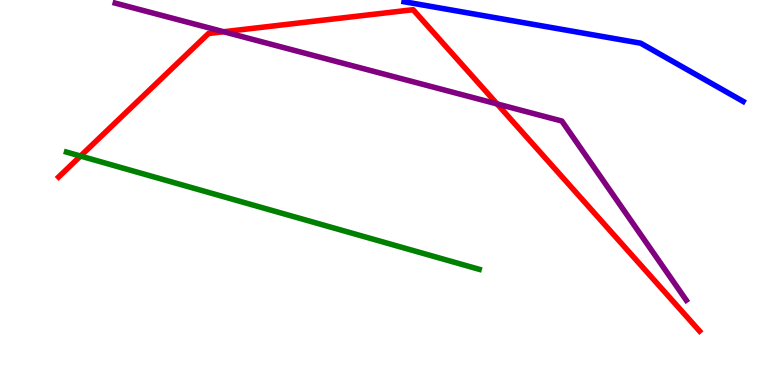[{'lines': ['blue', 'red'], 'intersections': []}, {'lines': ['green', 'red'], 'intersections': [{'x': 1.04, 'y': 5.95}]}, {'lines': ['purple', 'red'], 'intersections': [{'x': 2.89, 'y': 9.18}, {'x': 6.41, 'y': 7.3}]}, {'lines': ['blue', 'green'], 'intersections': []}, {'lines': ['blue', 'purple'], 'intersections': []}, {'lines': ['green', 'purple'], 'intersections': []}]